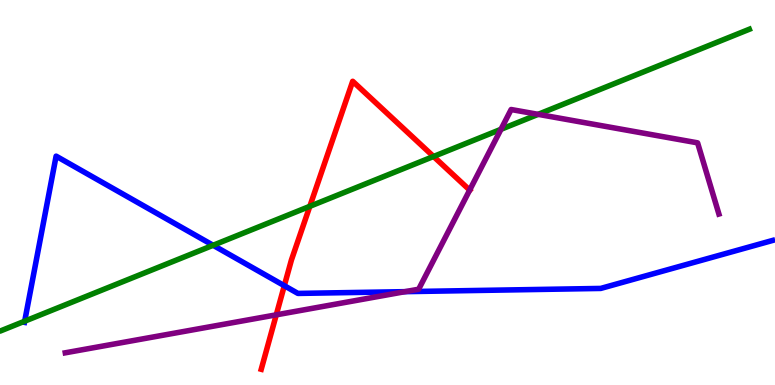[{'lines': ['blue', 'red'], 'intersections': [{'x': 3.67, 'y': 2.58}]}, {'lines': ['green', 'red'], 'intersections': [{'x': 4.0, 'y': 4.64}, {'x': 5.59, 'y': 5.94}]}, {'lines': ['purple', 'red'], 'intersections': [{'x': 3.56, 'y': 1.82}, {'x': 6.06, 'y': 5.06}]}, {'lines': ['blue', 'green'], 'intersections': [{'x': 0.319, 'y': 1.66}, {'x': 2.75, 'y': 3.63}]}, {'lines': ['blue', 'purple'], 'intersections': [{'x': 5.23, 'y': 2.42}]}, {'lines': ['green', 'purple'], 'intersections': [{'x': 6.46, 'y': 6.64}, {'x': 6.94, 'y': 7.03}]}]